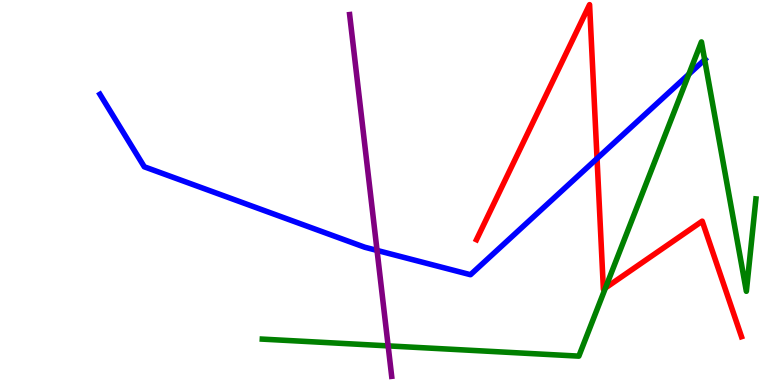[{'lines': ['blue', 'red'], 'intersections': [{'x': 7.7, 'y': 5.88}]}, {'lines': ['green', 'red'], 'intersections': [{'x': 7.81, 'y': 2.52}]}, {'lines': ['purple', 'red'], 'intersections': []}, {'lines': ['blue', 'green'], 'intersections': [{'x': 8.89, 'y': 8.07}, {'x': 9.09, 'y': 8.45}]}, {'lines': ['blue', 'purple'], 'intersections': [{'x': 4.87, 'y': 3.5}]}, {'lines': ['green', 'purple'], 'intersections': [{'x': 5.01, 'y': 1.02}]}]